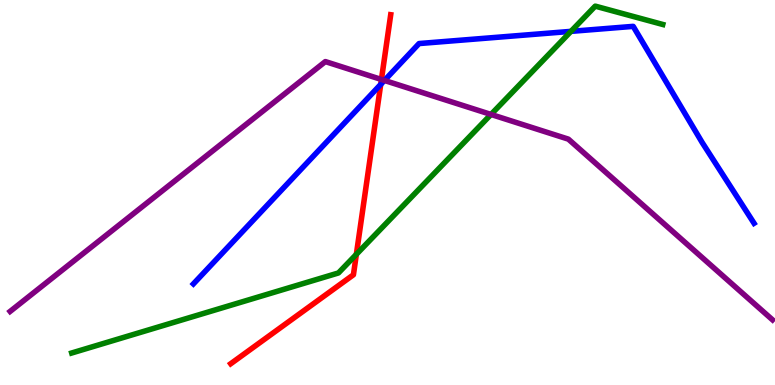[{'lines': ['blue', 'red'], 'intersections': [{'x': 4.91, 'y': 7.81}]}, {'lines': ['green', 'red'], 'intersections': [{'x': 4.6, 'y': 3.39}]}, {'lines': ['purple', 'red'], 'intersections': [{'x': 4.92, 'y': 7.94}]}, {'lines': ['blue', 'green'], 'intersections': [{'x': 7.37, 'y': 9.19}]}, {'lines': ['blue', 'purple'], 'intersections': [{'x': 4.96, 'y': 7.91}]}, {'lines': ['green', 'purple'], 'intersections': [{'x': 6.34, 'y': 7.03}]}]